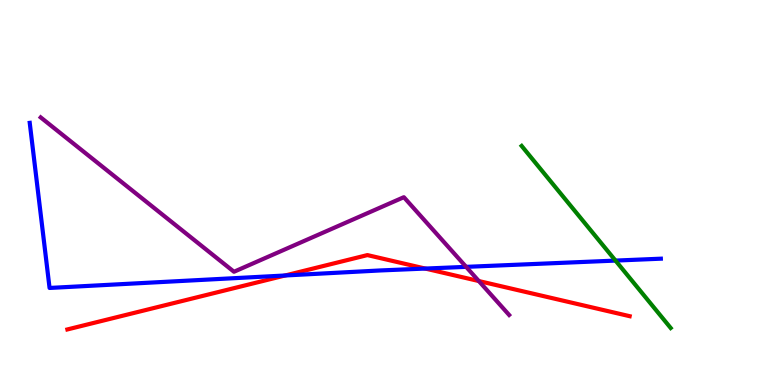[{'lines': ['blue', 'red'], 'intersections': [{'x': 3.68, 'y': 2.84}, {'x': 5.49, 'y': 3.02}]}, {'lines': ['green', 'red'], 'intersections': []}, {'lines': ['purple', 'red'], 'intersections': [{'x': 6.18, 'y': 2.7}]}, {'lines': ['blue', 'green'], 'intersections': [{'x': 7.94, 'y': 3.23}]}, {'lines': ['blue', 'purple'], 'intersections': [{'x': 6.01, 'y': 3.07}]}, {'lines': ['green', 'purple'], 'intersections': []}]